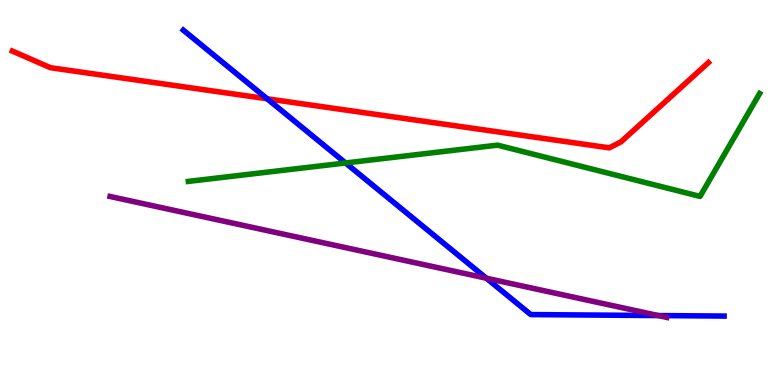[{'lines': ['blue', 'red'], 'intersections': [{'x': 3.45, 'y': 7.43}]}, {'lines': ['green', 'red'], 'intersections': []}, {'lines': ['purple', 'red'], 'intersections': []}, {'lines': ['blue', 'green'], 'intersections': [{'x': 4.46, 'y': 5.77}]}, {'lines': ['blue', 'purple'], 'intersections': [{'x': 6.28, 'y': 2.77}, {'x': 8.49, 'y': 1.8}]}, {'lines': ['green', 'purple'], 'intersections': []}]